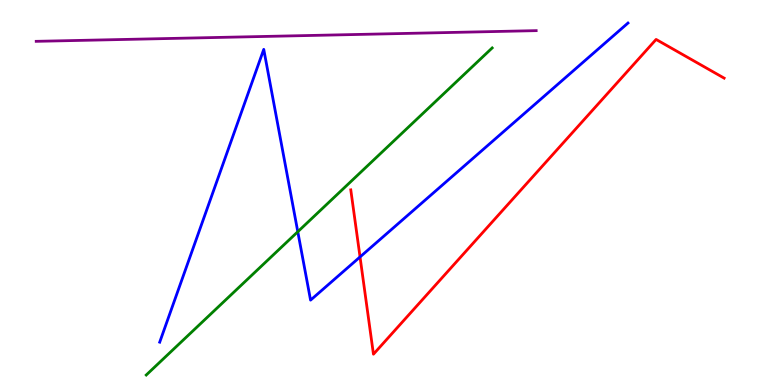[{'lines': ['blue', 'red'], 'intersections': [{'x': 4.65, 'y': 3.33}]}, {'lines': ['green', 'red'], 'intersections': []}, {'lines': ['purple', 'red'], 'intersections': []}, {'lines': ['blue', 'green'], 'intersections': [{'x': 3.84, 'y': 3.98}]}, {'lines': ['blue', 'purple'], 'intersections': []}, {'lines': ['green', 'purple'], 'intersections': []}]